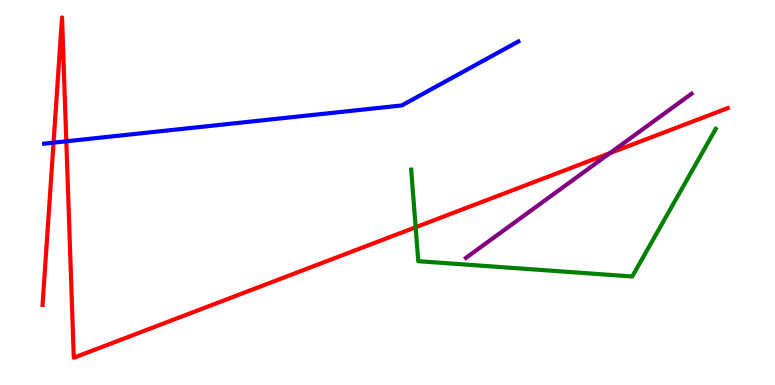[{'lines': ['blue', 'red'], 'intersections': [{'x': 0.691, 'y': 6.29}, {'x': 0.856, 'y': 6.33}]}, {'lines': ['green', 'red'], 'intersections': [{'x': 5.36, 'y': 4.1}]}, {'lines': ['purple', 'red'], 'intersections': [{'x': 7.87, 'y': 6.02}]}, {'lines': ['blue', 'green'], 'intersections': []}, {'lines': ['blue', 'purple'], 'intersections': []}, {'lines': ['green', 'purple'], 'intersections': []}]